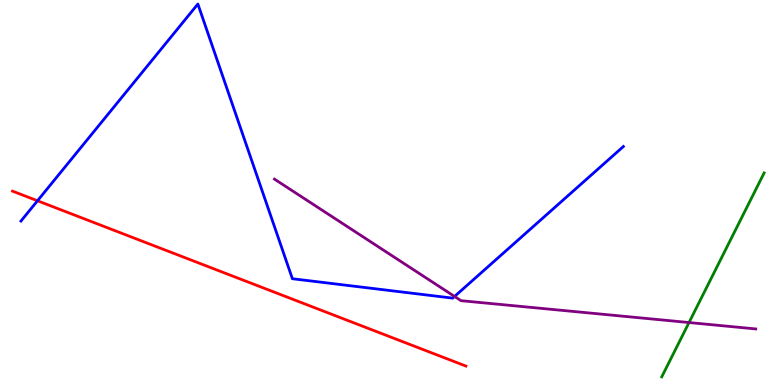[{'lines': ['blue', 'red'], 'intersections': [{'x': 0.484, 'y': 4.79}]}, {'lines': ['green', 'red'], 'intersections': []}, {'lines': ['purple', 'red'], 'intersections': []}, {'lines': ['blue', 'green'], 'intersections': []}, {'lines': ['blue', 'purple'], 'intersections': [{'x': 5.87, 'y': 2.3}]}, {'lines': ['green', 'purple'], 'intersections': [{'x': 8.89, 'y': 1.62}]}]